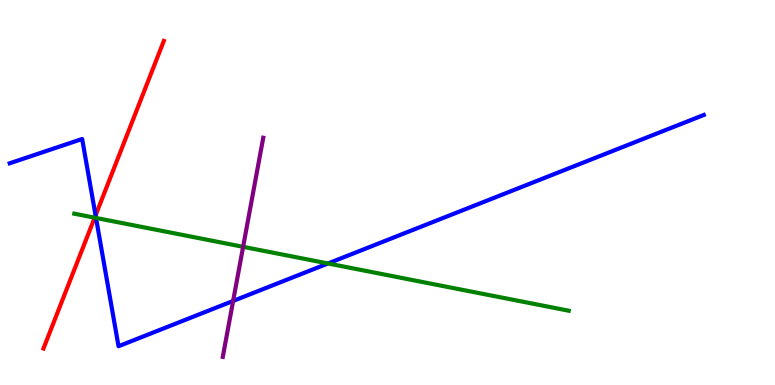[{'lines': ['blue', 'red'], 'intersections': [{'x': 1.23, 'y': 4.41}]}, {'lines': ['green', 'red'], 'intersections': [{'x': 1.22, 'y': 4.35}]}, {'lines': ['purple', 'red'], 'intersections': []}, {'lines': ['blue', 'green'], 'intersections': [{'x': 1.24, 'y': 4.34}, {'x': 4.23, 'y': 3.16}]}, {'lines': ['blue', 'purple'], 'intersections': [{'x': 3.01, 'y': 2.18}]}, {'lines': ['green', 'purple'], 'intersections': [{'x': 3.14, 'y': 3.59}]}]